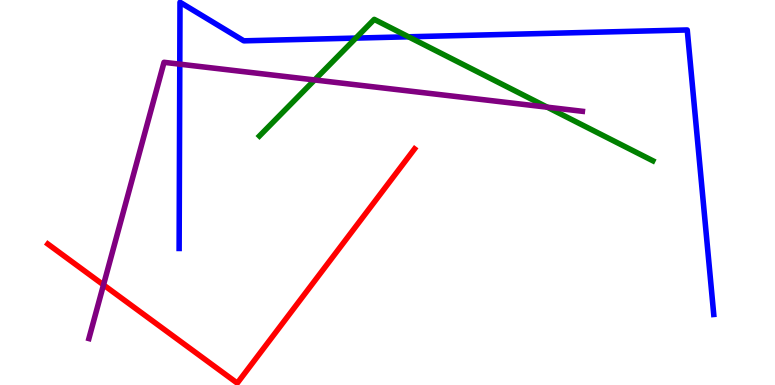[{'lines': ['blue', 'red'], 'intersections': []}, {'lines': ['green', 'red'], 'intersections': []}, {'lines': ['purple', 'red'], 'intersections': [{'x': 1.34, 'y': 2.6}]}, {'lines': ['blue', 'green'], 'intersections': [{'x': 4.59, 'y': 9.01}, {'x': 5.27, 'y': 9.04}]}, {'lines': ['blue', 'purple'], 'intersections': [{'x': 2.32, 'y': 8.33}]}, {'lines': ['green', 'purple'], 'intersections': [{'x': 4.06, 'y': 7.92}, {'x': 7.06, 'y': 7.22}]}]